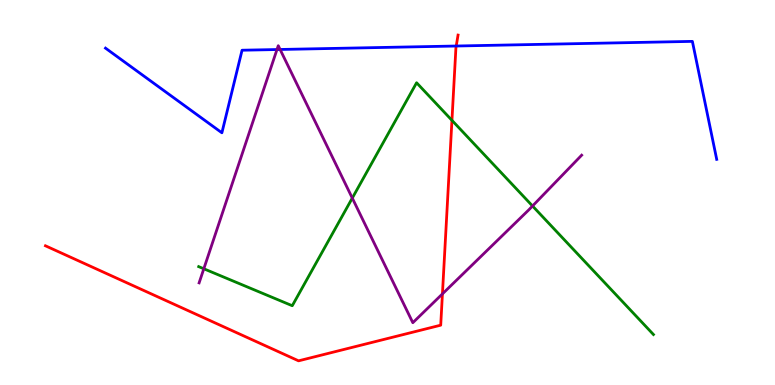[{'lines': ['blue', 'red'], 'intersections': [{'x': 5.89, 'y': 8.8}]}, {'lines': ['green', 'red'], 'intersections': [{'x': 5.83, 'y': 6.87}]}, {'lines': ['purple', 'red'], 'intersections': [{'x': 5.71, 'y': 2.37}]}, {'lines': ['blue', 'green'], 'intersections': []}, {'lines': ['blue', 'purple'], 'intersections': [{'x': 3.57, 'y': 8.71}, {'x': 3.61, 'y': 8.71}]}, {'lines': ['green', 'purple'], 'intersections': [{'x': 2.63, 'y': 3.02}, {'x': 4.55, 'y': 4.86}, {'x': 6.87, 'y': 4.65}]}]